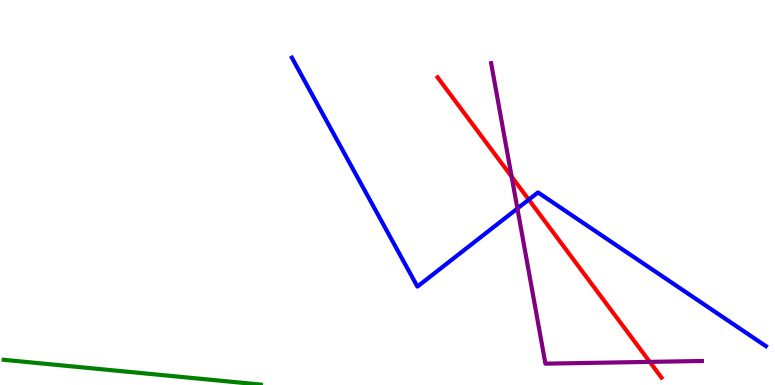[{'lines': ['blue', 'red'], 'intersections': [{'x': 6.82, 'y': 4.81}]}, {'lines': ['green', 'red'], 'intersections': []}, {'lines': ['purple', 'red'], 'intersections': [{'x': 6.6, 'y': 5.41}, {'x': 8.38, 'y': 0.601}]}, {'lines': ['blue', 'green'], 'intersections': []}, {'lines': ['blue', 'purple'], 'intersections': [{'x': 6.68, 'y': 4.58}]}, {'lines': ['green', 'purple'], 'intersections': []}]